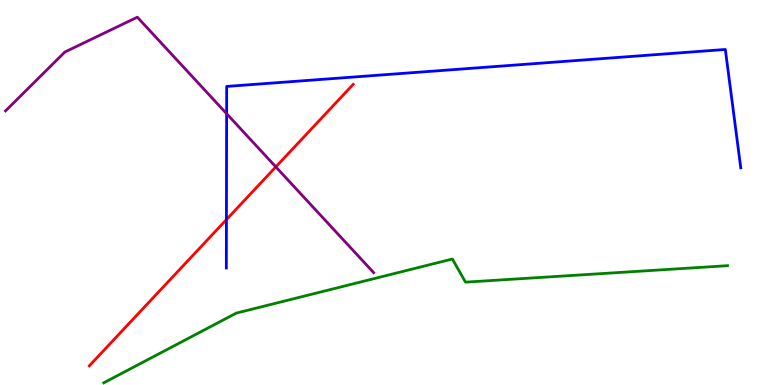[{'lines': ['blue', 'red'], 'intersections': [{'x': 2.92, 'y': 4.3}]}, {'lines': ['green', 'red'], 'intersections': []}, {'lines': ['purple', 'red'], 'intersections': [{'x': 3.56, 'y': 5.67}]}, {'lines': ['blue', 'green'], 'intersections': []}, {'lines': ['blue', 'purple'], 'intersections': [{'x': 2.92, 'y': 7.05}]}, {'lines': ['green', 'purple'], 'intersections': []}]